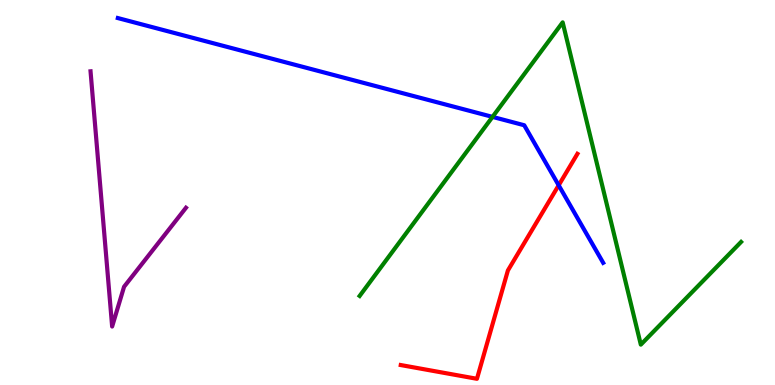[{'lines': ['blue', 'red'], 'intersections': [{'x': 7.21, 'y': 5.19}]}, {'lines': ['green', 'red'], 'intersections': []}, {'lines': ['purple', 'red'], 'intersections': []}, {'lines': ['blue', 'green'], 'intersections': [{'x': 6.36, 'y': 6.96}]}, {'lines': ['blue', 'purple'], 'intersections': []}, {'lines': ['green', 'purple'], 'intersections': []}]